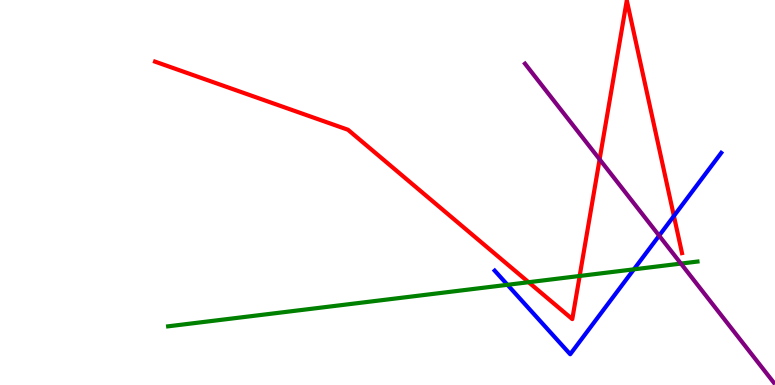[{'lines': ['blue', 'red'], 'intersections': [{'x': 8.7, 'y': 4.39}]}, {'lines': ['green', 'red'], 'intersections': [{'x': 6.82, 'y': 2.67}, {'x': 7.48, 'y': 2.83}]}, {'lines': ['purple', 'red'], 'intersections': [{'x': 7.74, 'y': 5.86}]}, {'lines': ['blue', 'green'], 'intersections': [{'x': 6.55, 'y': 2.6}, {'x': 8.18, 'y': 3.0}]}, {'lines': ['blue', 'purple'], 'intersections': [{'x': 8.51, 'y': 3.88}]}, {'lines': ['green', 'purple'], 'intersections': [{'x': 8.79, 'y': 3.15}]}]